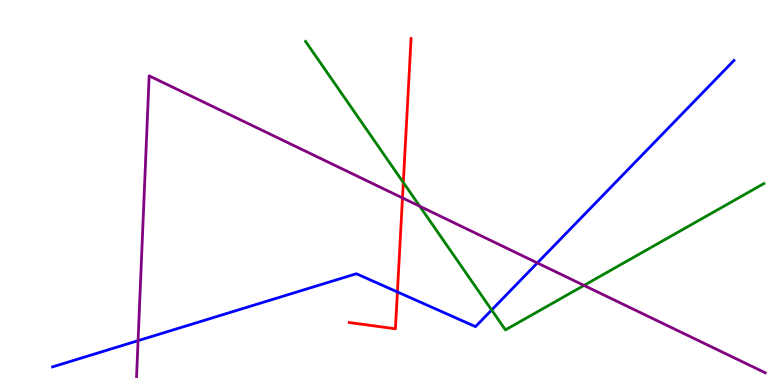[{'lines': ['blue', 'red'], 'intersections': [{'x': 5.13, 'y': 2.42}]}, {'lines': ['green', 'red'], 'intersections': [{'x': 5.2, 'y': 5.26}]}, {'lines': ['purple', 'red'], 'intersections': [{'x': 5.19, 'y': 4.86}]}, {'lines': ['blue', 'green'], 'intersections': [{'x': 6.34, 'y': 1.95}]}, {'lines': ['blue', 'purple'], 'intersections': [{'x': 1.78, 'y': 1.15}, {'x': 6.93, 'y': 3.17}]}, {'lines': ['green', 'purple'], 'intersections': [{'x': 5.42, 'y': 4.64}, {'x': 7.54, 'y': 2.59}]}]